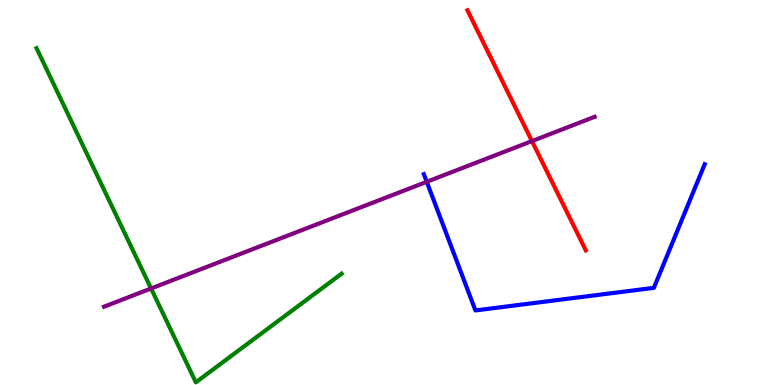[{'lines': ['blue', 'red'], 'intersections': []}, {'lines': ['green', 'red'], 'intersections': []}, {'lines': ['purple', 'red'], 'intersections': [{'x': 6.86, 'y': 6.34}]}, {'lines': ['blue', 'green'], 'intersections': []}, {'lines': ['blue', 'purple'], 'intersections': [{'x': 5.51, 'y': 5.28}]}, {'lines': ['green', 'purple'], 'intersections': [{'x': 1.95, 'y': 2.51}]}]